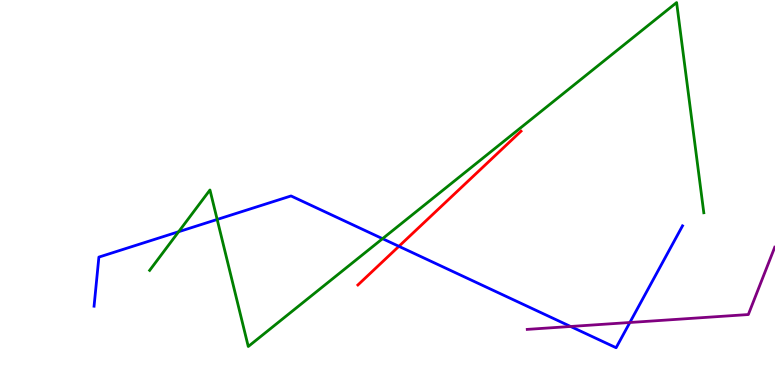[{'lines': ['blue', 'red'], 'intersections': [{'x': 5.15, 'y': 3.6}]}, {'lines': ['green', 'red'], 'intersections': []}, {'lines': ['purple', 'red'], 'intersections': []}, {'lines': ['blue', 'green'], 'intersections': [{'x': 2.31, 'y': 3.98}, {'x': 2.8, 'y': 4.3}, {'x': 4.94, 'y': 3.8}]}, {'lines': ['blue', 'purple'], 'intersections': [{'x': 7.36, 'y': 1.52}, {'x': 8.13, 'y': 1.62}]}, {'lines': ['green', 'purple'], 'intersections': []}]